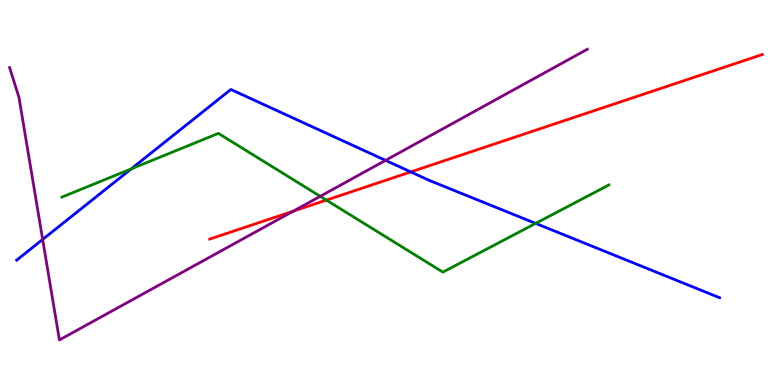[{'lines': ['blue', 'red'], 'intersections': [{'x': 5.3, 'y': 5.53}]}, {'lines': ['green', 'red'], 'intersections': [{'x': 4.21, 'y': 4.8}]}, {'lines': ['purple', 'red'], 'intersections': [{'x': 3.78, 'y': 4.51}]}, {'lines': ['blue', 'green'], 'intersections': [{'x': 1.69, 'y': 5.61}, {'x': 6.91, 'y': 4.2}]}, {'lines': ['blue', 'purple'], 'intersections': [{'x': 0.55, 'y': 3.78}, {'x': 4.97, 'y': 5.83}]}, {'lines': ['green', 'purple'], 'intersections': [{'x': 4.13, 'y': 4.9}]}]